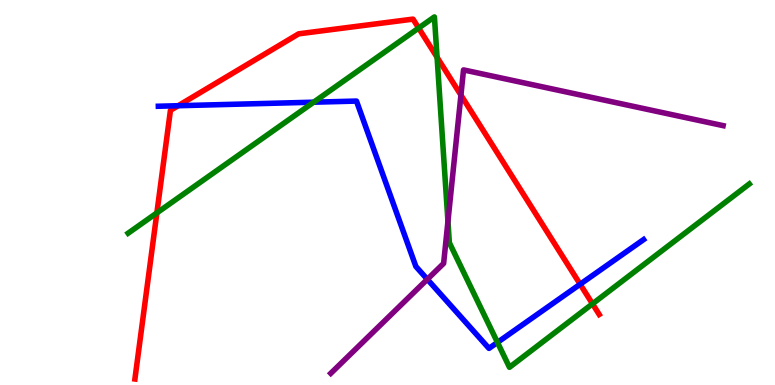[{'lines': ['blue', 'red'], 'intersections': [{'x': 2.3, 'y': 7.25}, {'x': 7.49, 'y': 2.62}]}, {'lines': ['green', 'red'], 'intersections': [{'x': 2.02, 'y': 4.47}, {'x': 5.4, 'y': 9.27}, {'x': 5.64, 'y': 8.51}, {'x': 7.65, 'y': 2.11}]}, {'lines': ['purple', 'red'], 'intersections': [{'x': 5.95, 'y': 7.53}]}, {'lines': ['blue', 'green'], 'intersections': [{'x': 4.05, 'y': 7.35}, {'x': 6.42, 'y': 1.11}]}, {'lines': ['blue', 'purple'], 'intersections': [{'x': 5.51, 'y': 2.75}]}, {'lines': ['green', 'purple'], 'intersections': [{'x': 5.78, 'y': 4.25}]}]